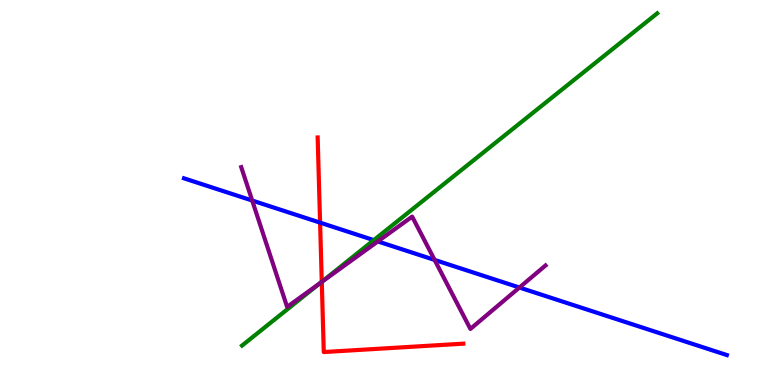[{'lines': ['blue', 'red'], 'intersections': [{'x': 4.13, 'y': 4.22}]}, {'lines': ['green', 'red'], 'intersections': [{'x': 4.15, 'y': 2.68}]}, {'lines': ['purple', 'red'], 'intersections': [{'x': 4.15, 'y': 2.68}]}, {'lines': ['blue', 'green'], 'intersections': [{'x': 4.82, 'y': 3.76}]}, {'lines': ['blue', 'purple'], 'intersections': [{'x': 3.25, 'y': 4.79}, {'x': 4.87, 'y': 3.73}, {'x': 5.61, 'y': 3.25}, {'x': 6.7, 'y': 2.53}]}, {'lines': ['green', 'purple'], 'intersections': [{'x': 4.13, 'y': 2.65}]}]